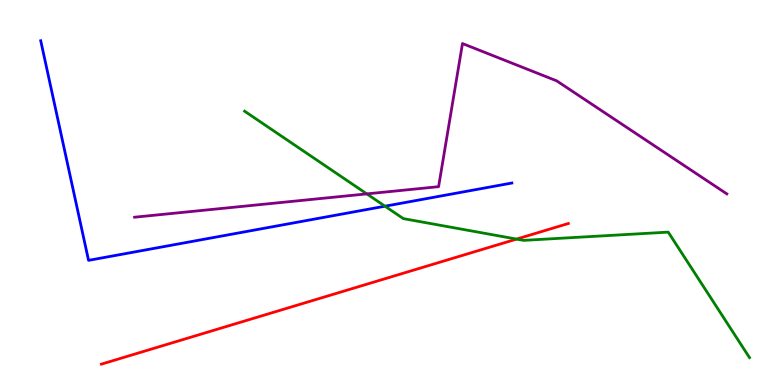[{'lines': ['blue', 'red'], 'intersections': []}, {'lines': ['green', 'red'], 'intersections': [{'x': 6.67, 'y': 3.79}]}, {'lines': ['purple', 'red'], 'intersections': []}, {'lines': ['blue', 'green'], 'intersections': [{'x': 4.97, 'y': 4.64}]}, {'lines': ['blue', 'purple'], 'intersections': []}, {'lines': ['green', 'purple'], 'intersections': [{'x': 4.73, 'y': 4.96}]}]